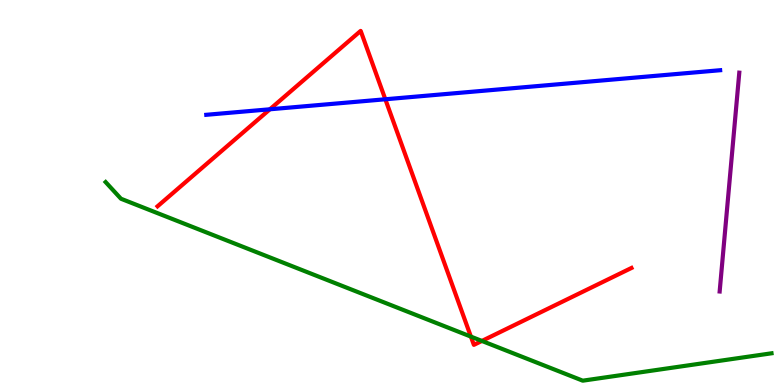[{'lines': ['blue', 'red'], 'intersections': [{'x': 3.48, 'y': 7.16}, {'x': 4.97, 'y': 7.42}]}, {'lines': ['green', 'red'], 'intersections': [{'x': 6.08, 'y': 1.26}, {'x': 6.22, 'y': 1.14}]}, {'lines': ['purple', 'red'], 'intersections': []}, {'lines': ['blue', 'green'], 'intersections': []}, {'lines': ['blue', 'purple'], 'intersections': []}, {'lines': ['green', 'purple'], 'intersections': []}]